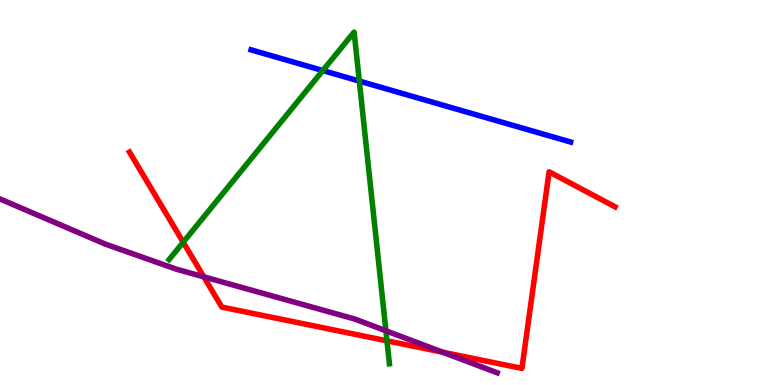[{'lines': ['blue', 'red'], 'intersections': []}, {'lines': ['green', 'red'], 'intersections': [{'x': 2.36, 'y': 3.71}, {'x': 4.99, 'y': 1.15}]}, {'lines': ['purple', 'red'], 'intersections': [{'x': 2.63, 'y': 2.81}, {'x': 5.71, 'y': 0.852}]}, {'lines': ['blue', 'green'], 'intersections': [{'x': 4.17, 'y': 8.17}, {'x': 4.64, 'y': 7.89}]}, {'lines': ['blue', 'purple'], 'intersections': []}, {'lines': ['green', 'purple'], 'intersections': [{'x': 4.98, 'y': 1.41}]}]